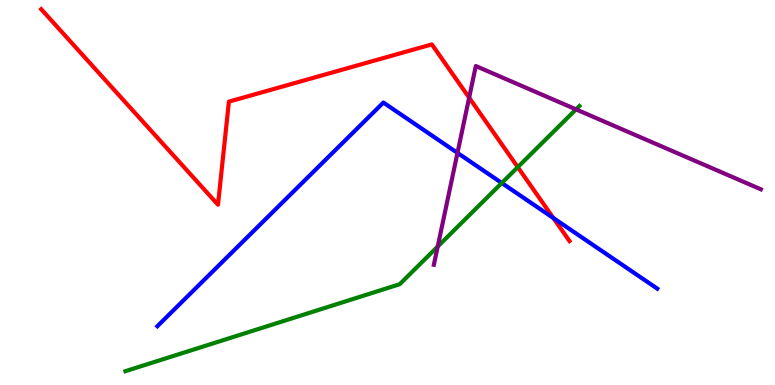[{'lines': ['blue', 'red'], 'intersections': [{'x': 7.14, 'y': 4.34}]}, {'lines': ['green', 'red'], 'intersections': [{'x': 6.68, 'y': 5.66}]}, {'lines': ['purple', 'red'], 'intersections': [{'x': 6.05, 'y': 7.46}]}, {'lines': ['blue', 'green'], 'intersections': [{'x': 6.47, 'y': 5.25}]}, {'lines': ['blue', 'purple'], 'intersections': [{'x': 5.9, 'y': 6.03}]}, {'lines': ['green', 'purple'], 'intersections': [{'x': 5.65, 'y': 3.6}, {'x': 7.43, 'y': 7.16}]}]